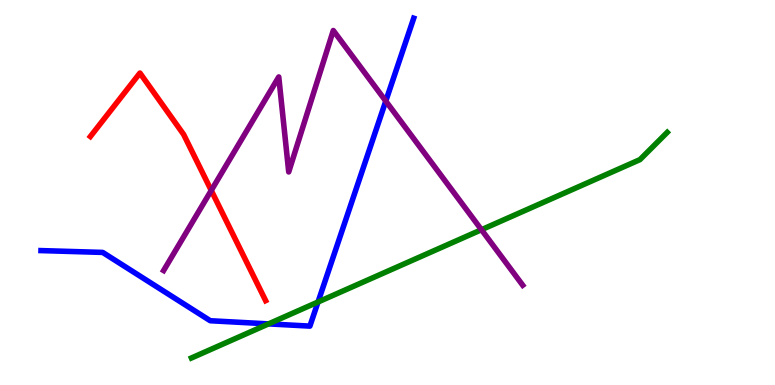[{'lines': ['blue', 'red'], 'intersections': []}, {'lines': ['green', 'red'], 'intersections': []}, {'lines': ['purple', 'red'], 'intersections': [{'x': 2.73, 'y': 5.05}]}, {'lines': ['blue', 'green'], 'intersections': [{'x': 3.47, 'y': 1.59}, {'x': 4.1, 'y': 2.16}]}, {'lines': ['blue', 'purple'], 'intersections': [{'x': 4.98, 'y': 7.37}]}, {'lines': ['green', 'purple'], 'intersections': [{'x': 6.21, 'y': 4.03}]}]